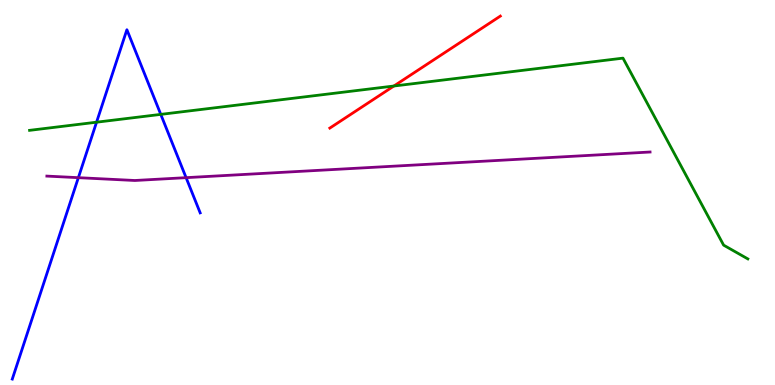[{'lines': ['blue', 'red'], 'intersections': []}, {'lines': ['green', 'red'], 'intersections': [{'x': 5.08, 'y': 7.77}]}, {'lines': ['purple', 'red'], 'intersections': []}, {'lines': ['blue', 'green'], 'intersections': [{'x': 1.25, 'y': 6.83}, {'x': 2.07, 'y': 7.03}]}, {'lines': ['blue', 'purple'], 'intersections': [{'x': 1.01, 'y': 5.39}, {'x': 2.4, 'y': 5.39}]}, {'lines': ['green', 'purple'], 'intersections': []}]